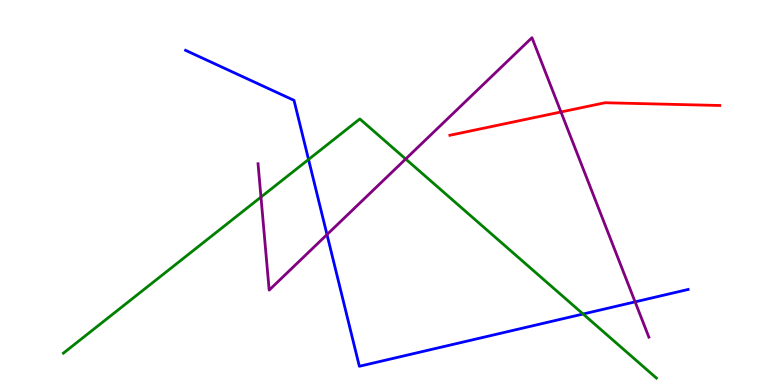[{'lines': ['blue', 'red'], 'intersections': []}, {'lines': ['green', 'red'], 'intersections': []}, {'lines': ['purple', 'red'], 'intersections': [{'x': 7.24, 'y': 7.09}]}, {'lines': ['blue', 'green'], 'intersections': [{'x': 3.98, 'y': 5.86}, {'x': 7.52, 'y': 1.84}]}, {'lines': ['blue', 'purple'], 'intersections': [{'x': 4.22, 'y': 3.91}, {'x': 8.19, 'y': 2.16}]}, {'lines': ['green', 'purple'], 'intersections': [{'x': 3.37, 'y': 4.88}, {'x': 5.23, 'y': 5.87}]}]